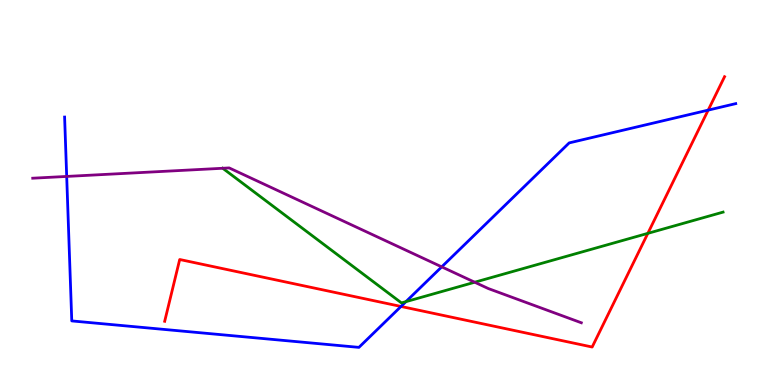[{'lines': ['blue', 'red'], 'intersections': [{'x': 5.17, 'y': 2.04}, {'x': 9.14, 'y': 7.14}]}, {'lines': ['green', 'red'], 'intersections': [{'x': 8.36, 'y': 3.94}]}, {'lines': ['purple', 'red'], 'intersections': []}, {'lines': ['blue', 'green'], 'intersections': [{'x': 5.24, 'y': 2.16}]}, {'lines': ['blue', 'purple'], 'intersections': [{'x': 0.861, 'y': 5.42}, {'x': 5.7, 'y': 3.07}]}, {'lines': ['green', 'purple'], 'intersections': [{'x': 6.13, 'y': 2.67}]}]